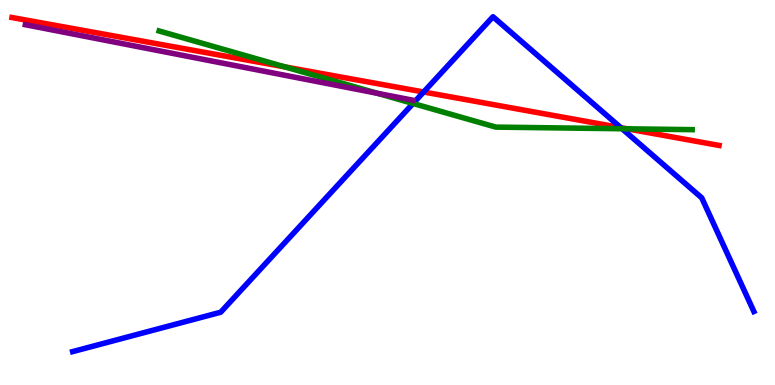[{'lines': ['blue', 'red'], 'intersections': [{'x': 5.47, 'y': 7.61}, {'x': 8.01, 'y': 6.68}]}, {'lines': ['green', 'red'], 'intersections': [{'x': 3.68, 'y': 8.26}, {'x': 8.09, 'y': 6.65}]}, {'lines': ['purple', 'red'], 'intersections': []}, {'lines': ['blue', 'green'], 'intersections': [{'x': 5.33, 'y': 7.31}, {'x': 8.03, 'y': 6.66}]}, {'lines': ['blue', 'purple'], 'intersections': []}, {'lines': ['green', 'purple'], 'intersections': [{'x': 4.87, 'y': 7.58}]}]